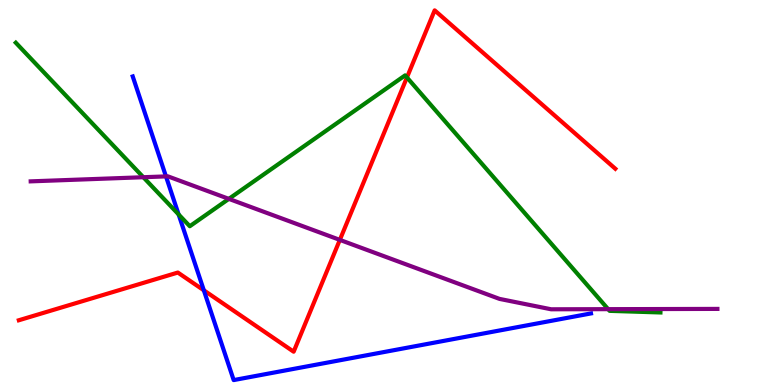[{'lines': ['blue', 'red'], 'intersections': [{'x': 2.63, 'y': 2.46}]}, {'lines': ['green', 'red'], 'intersections': [{'x': 5.25, 'y': 7.99}]}, {'lines': ['purple', 'red'], 'intersections': [{'x': 4.39, 'y': 3.77}]}, {'lines': ['blue', 'green'], 'intersections': [{'x': 2.3, 'y': 4.43}]}, {'lines': ['blue', 'purple'], 'intersections': [{'x': 2.14, 'y': 5.42}]}, {'lines': ['green', 'purple'], 'intersections': [{'x': 1.85, 'y': 5.4}, {'x': 2.95, 'y': 4.83}, {'x': 7.85, 'y': 1.97}]}]